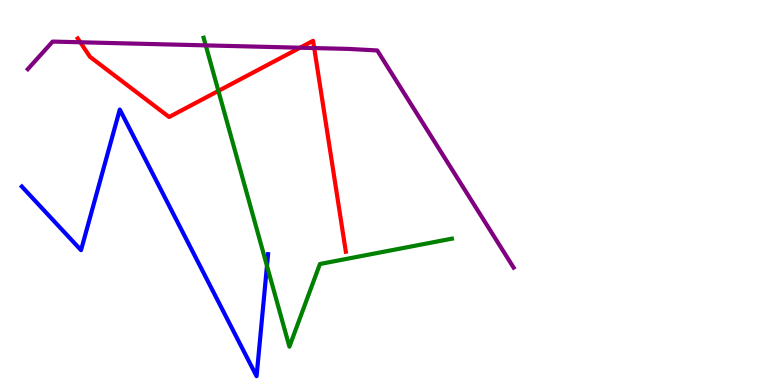[{'lines': ['blue', 'red'], 'intersections': []}, {'lines': ['green', 'red'], 'intersections': [{'x': 2.82, 'y': 7.64}]}, {'lines': ['purple', 'red'], 'intersections': [{'x': 1.04, 'y': 8.9}, {'x': 3.87, 'y': 8.76}, {'x': 4.05, 'y': 8.75}]}, {'lines': ['blue', 'green'], 'intersections': [{'x': 3.44, 'y': 3.09}]}, {'lines': ['blue', 'purple'], 'intersections': []}, {'lines': ['green', 'purple'], 'intersections': [{'x': 2.65, 'y': 8.82}]}]